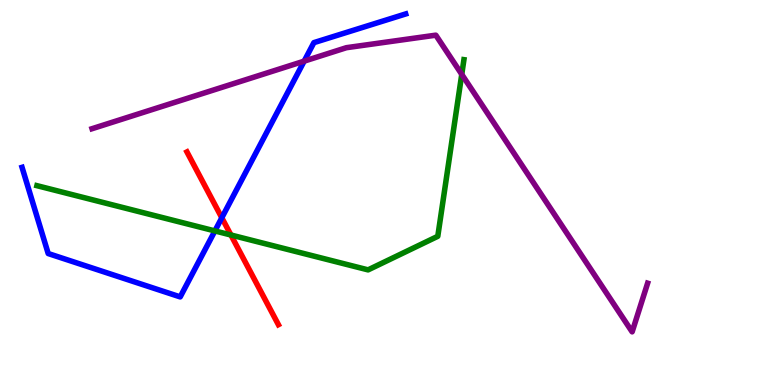[{'lines': ['blue', 'red'], 'intersections': [{'x': 2.86, 'y': 4.34}]}, {'lines': ['green', 'red'], 'intersections': [{'x': 2.98, 'y': 3.9}]}, {'lines': ['purple', 'red'], 'intersections': []}, {'lines': ['blue', 'green'], 'intersections': [{'x': 2.77, 'y': 4.0}]}, {'lines': ['blue', 'purple'], 'intersections': [{'x': 3.92, 'y': 8.41}]}, {'lines': ['green', 'purple'], 'intersections': [{'x': 5.96, 'y': 8.07}]}]